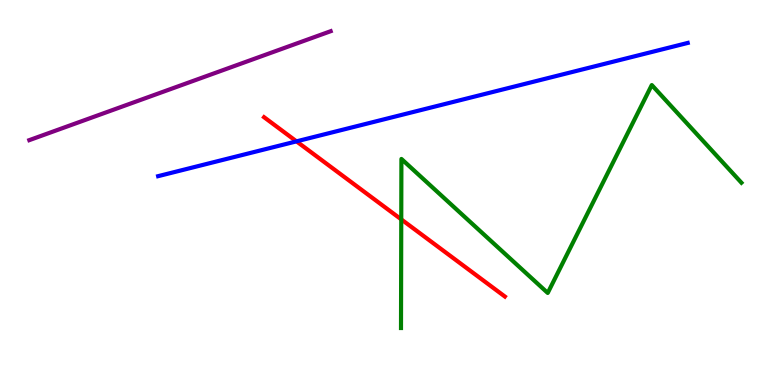[{'lines': ['blue', 'red'], 'intersections': [{'x': 3.83, 'y': 6.33}]}, {'lines': ['green', 'red'], 'intersections': [{'x': 5.18, 'y': 4.3}]}, {'lines': ['purple', 'red'], 'intersections': []}, {'lines': ['blue', 'green'], 'intersections': []}, {'lines': ['blue', 'purple'], 'intersections': []}, {'lines': ['green', 'purple'], 'intersections': []}]